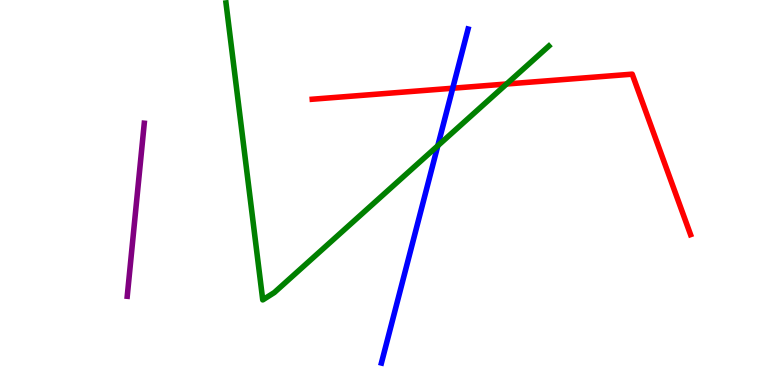[{'lines': ['blue', 'red'], 'intersections': [{'x': 5.84, 'y': 7.71}]}, {'lines': ['green', 'red'], 'intersections': [{'x': 6.54, 'y': 7.82}]}, {'lines': ['purple', 'red'], 'intersections': []}, {'lines': ['blue', 'green'], 'intersections': [{'x': 5.65, 'y': 6.21}]}, {'lines': ['blue', 'purple'], 'intersections': []}, {'lines': ['green', 'purple'], 'intersections': []}]